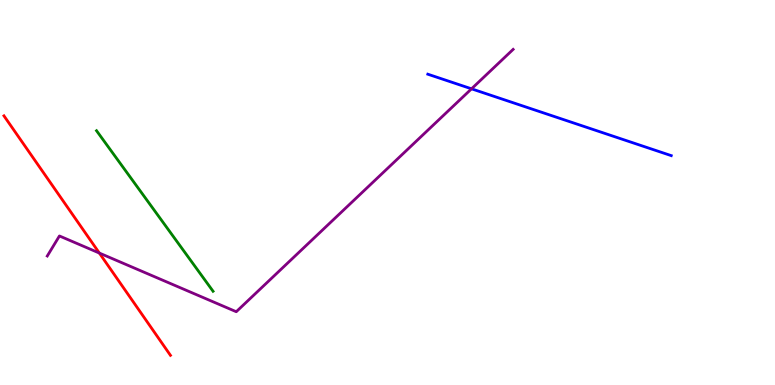[{'lines': ['blue', 'red'], 'intersections': []}, {'lines': ['green', 'red'], 'intersections': []}, {'lines': ['purple', 'red'], 'intersections': [{'x': 1.28, 'y': 3.43}]}, {'lines': ['blue', 'green'], 'intersections': []}, {'lines': ['blue', 'purple'], 'intersections': [{'x': 6.08, 'y': 7.69}]}, {'lines': ['green', 'purple'], 'intersections': []}]